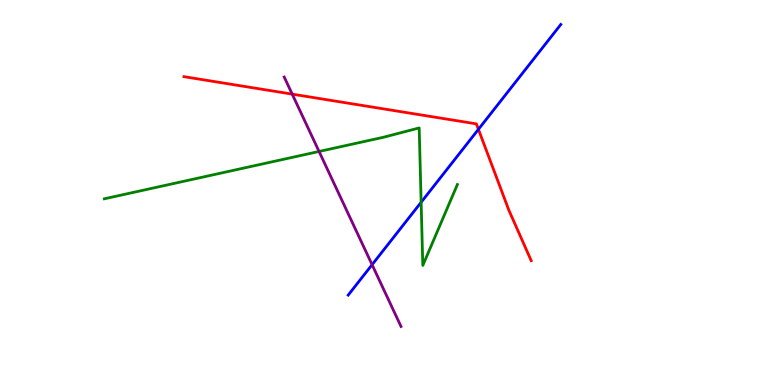[{'lines': ['blue', 'red'], 'intersections': [{'x': 6.17, 'y': 6.64}]}, {'lines': ['green', 'red'], 'intersections': []}, {'lines': ['purple', 'red'], 'intersections': [{'x': 3.77, 'y': 7.55}]}, {'lines': ['blue', 'green'], 'intersections': [{'x': 5.43, 'y': 4.75}]}, {'lines': ['blue', 'purple'], 'intersections': [{'x': 4.8, 'y': 3.12}]}, {'lines': ['green', 'purple'], 'intersections': [{'x': 4.12, 'y': 6.07}]}]